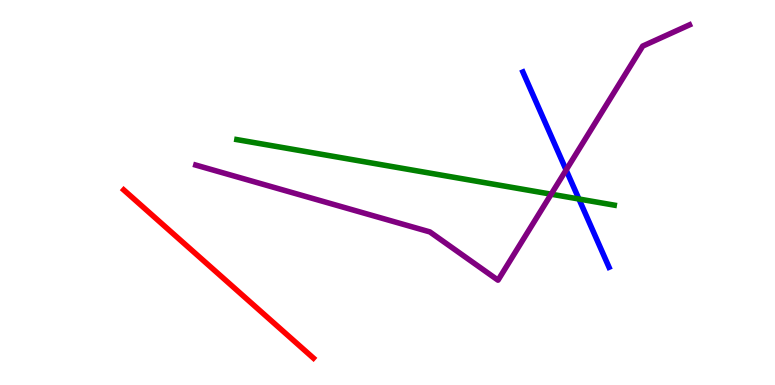[{'lines': ['blue', 'red'], 'intersections': []}, {'lines': ['green', 'red'], 'intersections': []}, {'lines': ['purple', 'red'], 'intersections': []}, {'lines': ['blue', 'green'], 'intersections': [{'x': 7.47, 'y': 4.83}]}, {'lines': ['blue', 'purple'], 'intersections': [{'x': 7.3, 'y': 5.58}]}, {'lines': ['green', 'purple'], 'intersections': [{'x': 7.11, 'y': 4.96}]}]